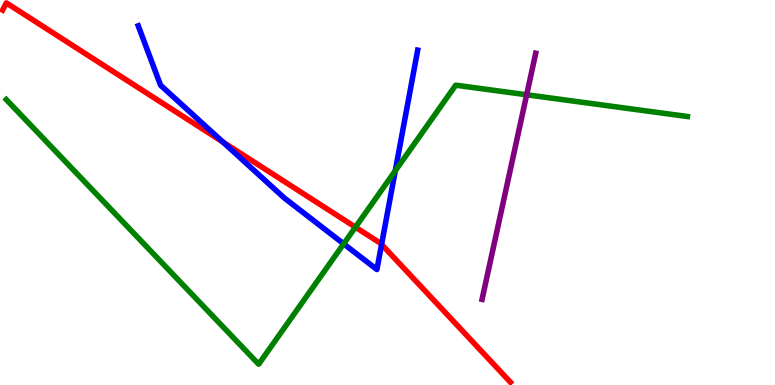[{'lines': ['blue', 'red'], 'intersections': [{'x': 2.88, 'y': 6.31}, {'x': 4.92, 'y': 3.65}]}, {'lines': ['green', 'red'], 'intersections': [{'x': 4.59, 'y': 4.1}]}, {'lines': ['purple', 'red'], 'intersections': []}, {'lines': ['blue', 'green'], 'intersections': [{'x': 4.43, 'y': 3.67}, {'x': 5.1, 'y': 5.56}]}, {'lines': ['blue', 'purple'], 'intersections': []}, {'lines': ['green', 'purple'], 'intersections': [{'x': 6.8, 'y': 7.54}]}]